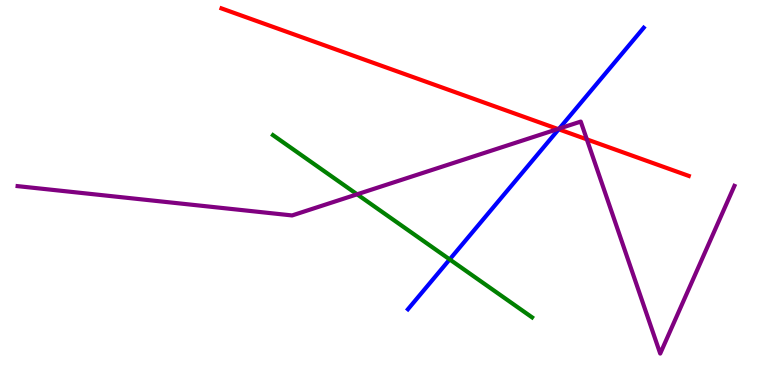[{'lines': ['blue', 'red'], 'intersections': [{'x': 7.21, 'y': 6.64}]}, {'lines': ['green', 'red'], 'intersections': []}, {'lines': ['purple', 'red'], 'intersections': [{'x': 7.2, 'y': 6.65}, {'x': 7.57, 'y': 6.38}]}, {'lines': ['blue', 'green'], 'intersections': [{'x': 5.8, 'y': 3.26}]}, {'lines': ['blue', 'purple'], 'intersections': [{'x': 7.22, 'y': 6.66}]}, {'lines': ['green', 'purple'], 'intersections': [{'x': 4.61, 'y': 4.95}]}]